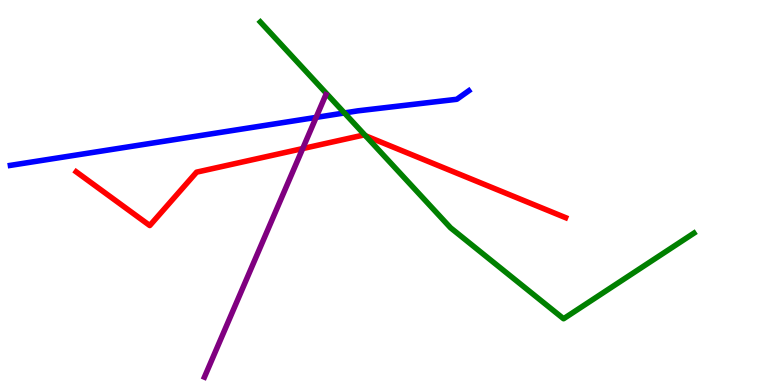[{'lines': ['blue', 'red'], 'intersections': []}, {'lines': ['green', 'red'], 'intersections': [{'x': 4.72, 'y': 6.47}]}, {'lines': ['purple', 'red'], 'intersections': [{'x': 3.91, 'y': 6.14}]}, {'lines': ['blue', 'green'], 'intersections': [{'x': 4.44, 'y': 7.07}]}, {'lines': ['blue', 'purple'], 'intersections': [{'x': 4.08, 'y': 6.95}]}, {'lines': ['green', 'purple'], 'intersections': []}]